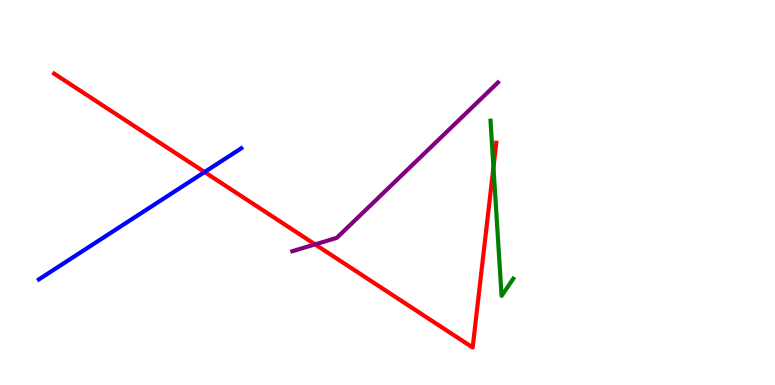[{'lines': ['blue', 'red'], 'intersections': [{'x': 2.64, 'y': 5.53}]}, {'lines': ['green', 'red'], 'intersections': [{'x': 6.37, 'y': 5.65}]}, {'lines': ['purple', 'red'], 'intersections': [{'x': 4.07, 'y': 3.65}]}, {'lines': ['blue', 'green'], 'intersections': []}, {'lines': ['blue', 'purple'], 'intersections': []}, {'lines': ['green', 'purple'], 'intersections': []}]